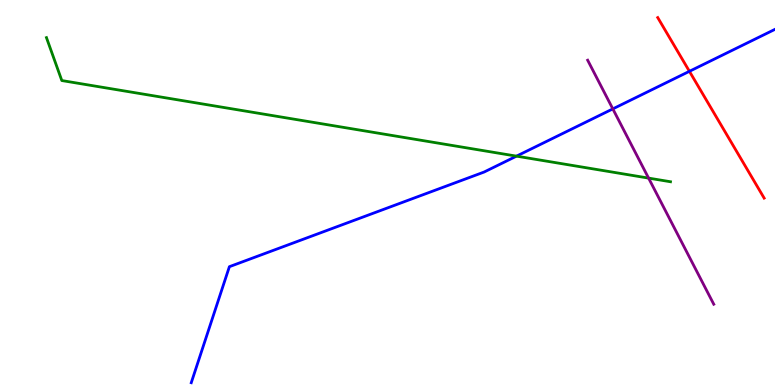[{'lines': ['blue', 'red'], 'intersections': [{'x': 8.9, 'y': 8.15}]}, {'lines': ['green', 'red'], 'intersections': []}, {'lines': ['purple', 'red'], 'intersections': []}, {'lines': ['blue', 'green'], 'intersections': [{'x': 6.66, 'y': 5.94}]}, {'lines': ['blue', 'purple'], 'intersections': [{'x': 7.91, 'y': 7.17}]}, {'lines': ['green', 'purple'], 'intersections': [{'x': 8.37, 'y': 5.37}]}]